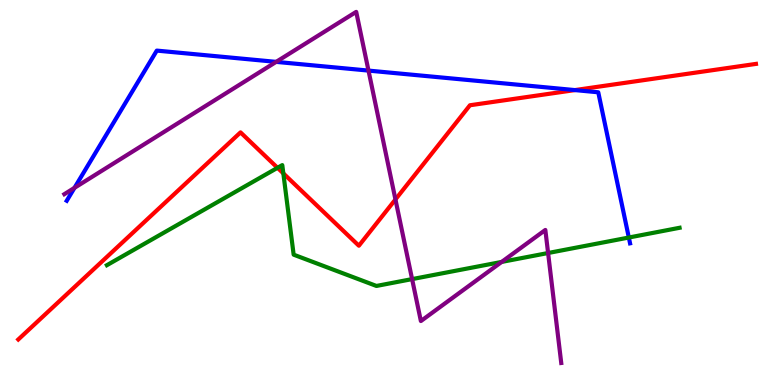[{'lines': ['blue', 'red'], 'intersections': [{'x': 7.42, 'y': 7.66}]}, {'lines': ['green', 'red'], 'intersections': [{'x': 3.58, 'y': 5.64}, {'x': 3.66, 'y': 5.5}]}, {'lines': ['purple', 'red'], 'intersections': [{'x': 5.1, 'y': 4.82}]}, {'lines': ['blue', 'green'], 'intersections': [{'x': 8.11, 'y': 3.83}]}, {'lines': ['blue', 'purple'], 'intersections': [{'x': 0.961, 'y': 5.12}, {'x': 3.56, 'y': 8.39}, {'x': 4.75, 'y': 8.17}]}, {'lines': ['green', 'purple'], 'intersections': [{'x': 5.32, 'y': 2.75}, {'x': 6.47, 'y': 3.2}, {'x': 7.07, 'y': 3.43}]}]